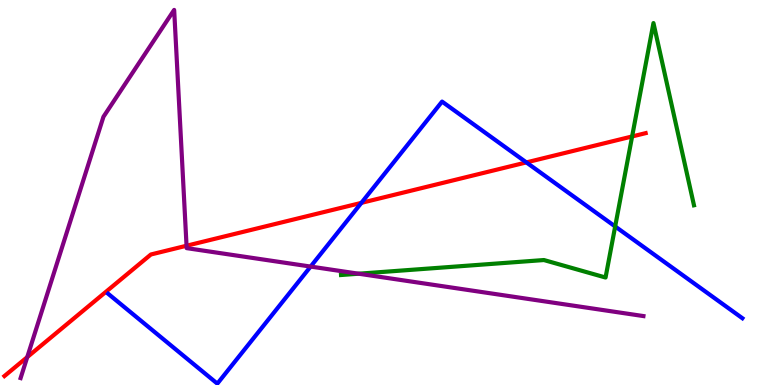[{'lines': ['blue', 'red'], 'intersections': [{'x': 4.66, 'y': 4.73}, {'x': 6.79, 'y': 5.78}]}, {'lines': ['green', 'red'], 'intersections': [{'x': 8.16, 'y': 6.46}]}, {'lines': ['purple', 'red'], 'intersections': [{'x': 0.352, 'y': 0.725}, {'x': 2.41, 'y': 3.62}]}, {'lines': ['blue', 'green'], 'intersections': [{'x': 7.94, 'y': 4.12}]}, {'lines': ['blue', 'purple'], 'intersections': [{'x': 4.01, 'y': 3.08}]}, {'lines': ['green', 'purple'], 'intersections': [{'x': 4.63, 'y': 2.89}]}]